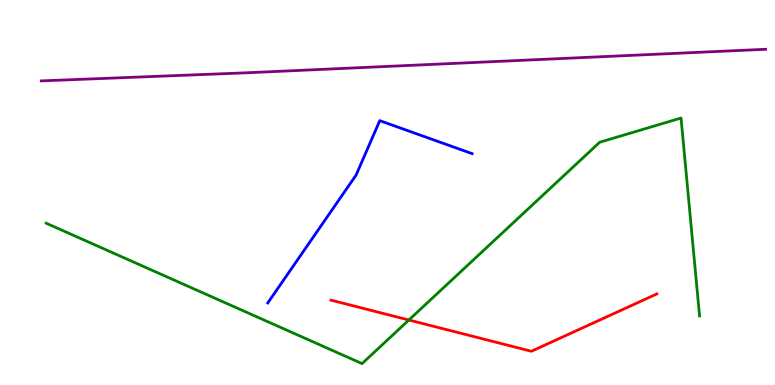[{'lines': ['blue', 'red'], 'intersections': []}, {'lines': ['green', 'red'], 'intersections': [{'x': 5.28, 'y': 1.69}]}, {'lines': ['purple', 'red'], 'intersections': []}, {'lines': ['blue', 'green'], 'intersections': []}, {'lines': ['blue', 'purple'], 'intersections': []}, {'lines': ['green', 'purple'], 'intersections': []}]